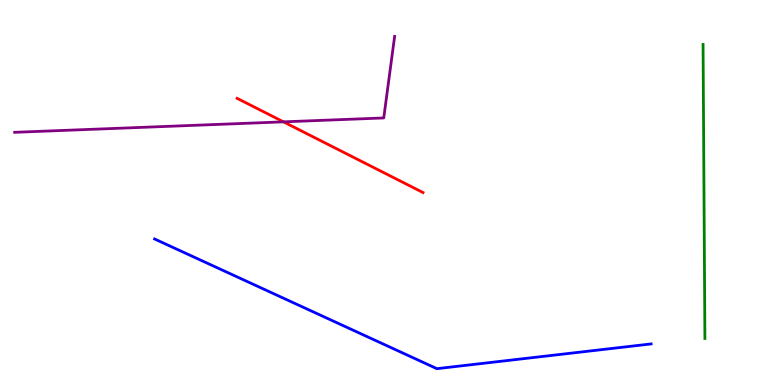[{'lines': ['blue', 'red'], 'intersections': []}, {'lines': ['green', 'red'], 'intersections': []}, {'lines': ['purple', 'red'], 'intersections': [{'x': 3.66, 'y': 6.84}]}, {'lines': ['blue', 'green'], 'intersections': []}, {'lines': ['blue', 'purple'], 'intersections': []}, {'lines': ['green', 'purple'], 'intersections': []}]